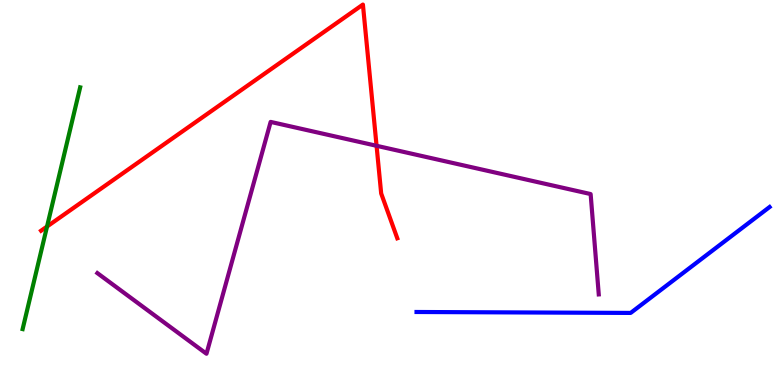[{'lines': ['blue', 'red'], 'intersections': []}, {'lines': ['green', 'red'], 'intersections': [{'x': 0.607, 'y': 4.12}]}, {'lines': ['purple', 'red'], 'intersections': [{'x': 4.86, 'y': 6.21}]}, {'lines': ['blue', 'green'], 'intersections': []}, {'lines': ['blue', 'purple'], 'intersections': []}, {'lines': ['green', 'purple'], 'intersections': []}]